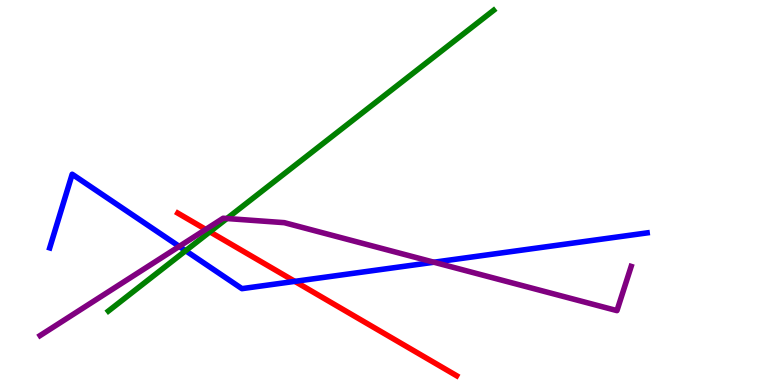[{'lines': ['blue', 'red'], 'intersections': [{'x': 3.8, 'y': 2.69}]}, {'lines': ['green', 'red'], 'intersections': [{'x': 2.71, 'y': 3.98}]}, {'lines': ['purple', 'red'], 'intersections': [{'x': 2.65, 'y': 4.04}]}, {'lines': ['blue', 'green'], 'intersections': [{'x': 2.4, 'y': 3.49}]}, {'lines': ['blue', 'purple'], 'intersections': [{'x': 2.31, 'y': 3.6}, {'x': 5.6, 'y': 3.19}]}, {'lines': ['green', 'purple'], 'intersections': [{'x': 2.93, 'y': 4.32}]}]